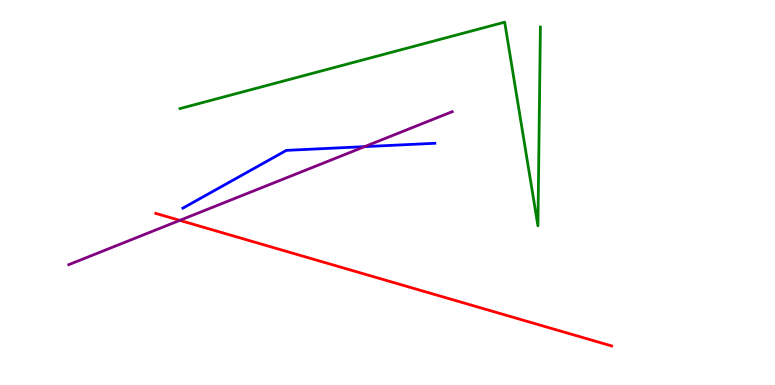[{'lines': ['blue', 'red'], 'intersections': []}, {'lines': ['green', 'red'], 'intersections': []}, {'lines': ['purple', 'red'], 'intersections': [{'x': 2.32, 'y': 4.28}]}, {'lines': ['blue', 'green'], 'intersections': []}, {'lines': ['blue', 'purple'], 'intersections': [{'x': 4.7, 'y': 6.19}]}, {'lines': ['green', 'purple'], 'intersections': []}]